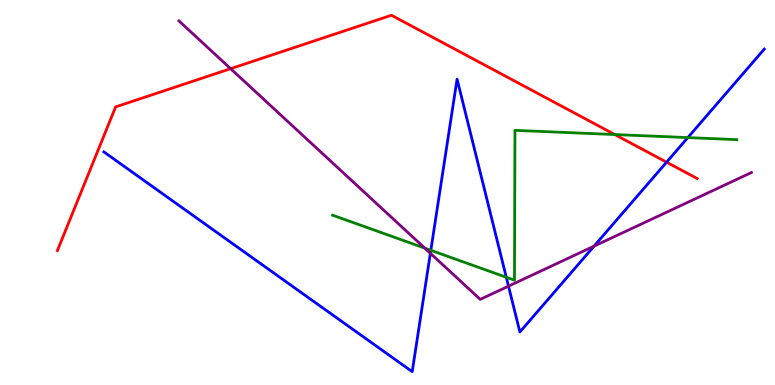[{'lines': ['blue', 'red'], 'intersections': [{'x': 8.6, 'y': 5.79}]}, {'lines': ['green', 'red'], 'intersections': [{'x': 7.93, 'y': 6.51}]}, {'lines': ['purple', 'red'], 'intersections': [{'x': 2.98, 'y': 8.22}]}, {'lines': ['blue', 'green'], 'intersections': [{'x': 5.56, 'y': 3.5}, {'x': 6.53, 'y': 2.8}, {'x': 8.88, 'y': 6.43}]}, {'lines': ['blue', 'purple'], 'intersections': [{'x': 5.55, 'y': 3.42}, {'x': 6.56, 'y': 2.57}, {'x': 7.67, 'y': 3.61}]}, {'lines': ['green', 'purple'], 'intersections': [{'x': 5.48, 'y': 3.55}]}]